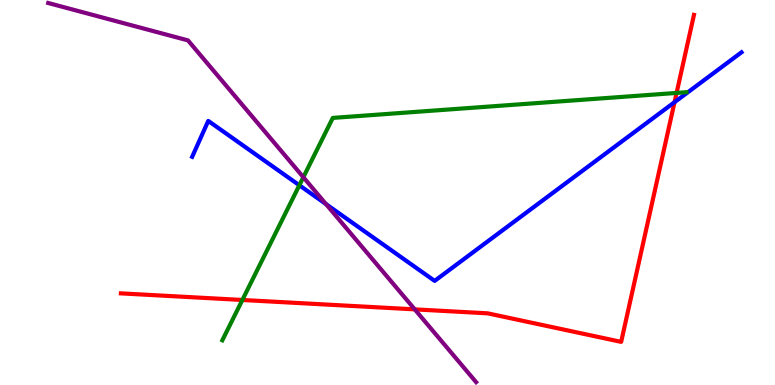[{'lines': ['blue', 'red'], 'intersections': [{'x': 8.7, 'y': 7.35}]}, {'lines': ['green', 'red'], 'intersections': [{'x': 3.13, 'y': 2.21}, {'x': 8.73, 'y': 7.59}]}, {'lines': ['purple', 'red'], 'intersections': [{'x': 5.35, 'y': 1.96}]}, {'lines': ['blue', 'green'], 'intersections': [{'x': 3.86, 'y': 5.19}]}, {'lines': ['blue', 'purple'], 'intersections': [{'x': 4.21, 'y': 4.7}]}, {'lines': ['green', 'purple'], 'intersections': [{'x': 3.91, 'y': 5.4}]}]